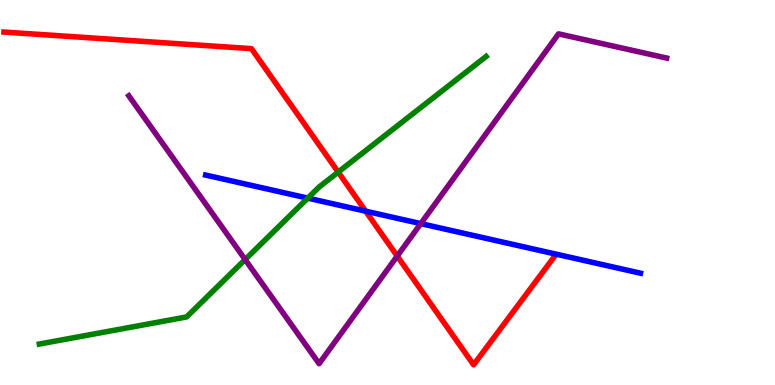[{'lines': ['blue', 'red'], 'intersections': [{'x': 4.72, 'y': 4.51}]}, {'lines': ['green', 'red'], 'intersections': [{'x': 4.36, 'y': 5.53}]}, {'lines': ['purple', 'red'], 'intersections': [{'x': 5.13, 'y': 3.35}]}, {'lines': ['blue', 'green'], 'intersections': [{'x': 3.97, 'y': 4.85}]}, {'lines': ['blue', 'purple'], 'intersections': [{'x': 5.43, 'y': 4.19}]}, {'lines': ['green', 'purple'], 'intersections': [{'x': 3.16, 'y': 3.26}]}]